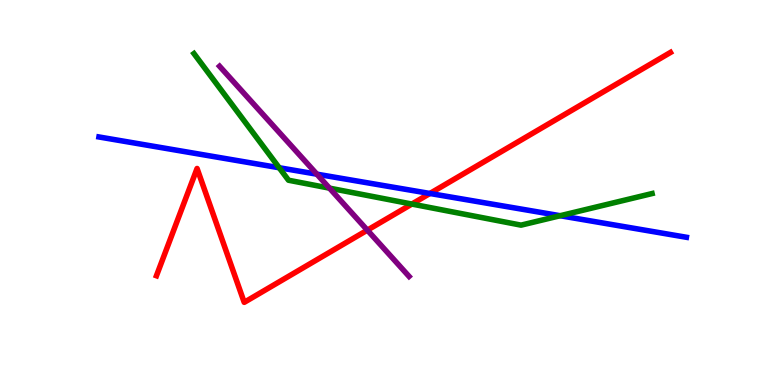[{'lines': ['blue', 'red'], 'intersections': [{'x': 5.55, 'y': 4.97}]}, {'lines': ['green', 'red'], 'intersections': [{'x': 5.31, 'y': 4.7}]}, {'lines': ['purple', 'red'], 'intersections': [{'x': 4.74, 'y': 4.02}]}, {'lines': ['blue', 'green'], 'intersections': [{'x': 3.6, 'y': 5.64}, {'x': 7.23, 'y': 4.4}]}, {'lines': ['blue', 'purple'], 'intersections': [{'x': 4.09, 'y': 5.48}]}, {'lines': ['green', 'purple'], 'intersections': [{'x': 4.25, 'y': 5.11}]}]